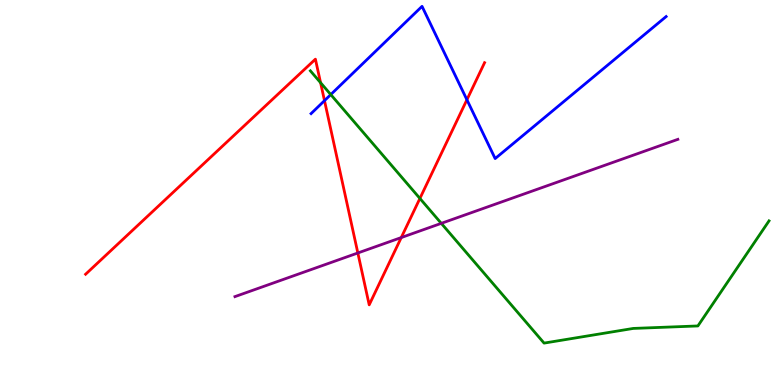[{'lines': ['blue', 'red'], 'intersections': [{'x': 4.19, 'y': 7.39}, {'x': 6.02, 'y': 7.41}]}, {'lines': ['green', 'red'], 'intersections': [{'x': 4.14, 'y': 7.85}, {'x': 5.42, 'y': 4.85}]}, {'lines': ['purple', 'red'], 'intersections': [{'x': 4.62, 'y': 3.43}, {'x': 5.18, 'y': 3.83}]}, {'lines': ['blue', 'green'], 'intersections': [{'x': 4.27, 'y': 7.54}]}, {'lines': ['blue', 'purple'], 'intersections': []}, {'lines': ['green', 'purple'], 'intersections': [{'x': 5.69, 'y': 4.2}]}]